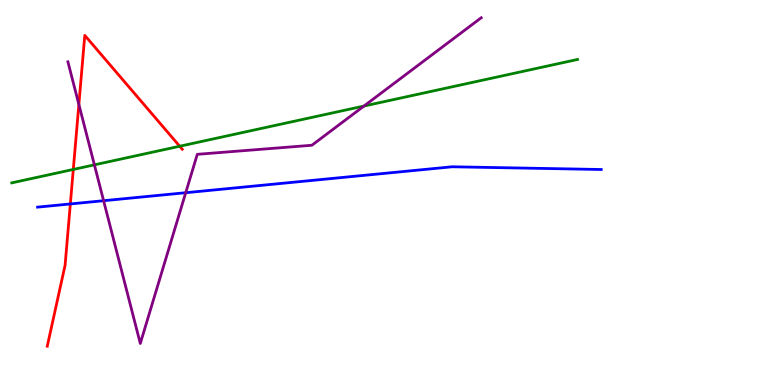[{'lines': ['blue', 'red'], 'intersections': [{'x': 0.908, 'y': 4.7}]}, {'lines': ['green', 'red'], 'intersections': [{'x': 0.946, 'y': 5.6}, {'x': 2.32, 'y': 6.2}]}, {'lines': ['purple', 'red'], 'intersections': [{'x': 1.02, 'y': 7.29}]}, {'lines': ['blue', 'green'], 'intersections': []}, {'lines': ['blue', 'purple'], 'intersections': [{'x': 1.34, 'y': 4.79}, {'x': 2.4, 'y': 4.99}]}, {'lines': ['green', 'purple'], 'intersections': [{'x': 1.22, 'y': 5.72}, {'x': 4.7, 'y': 7.25}]}]